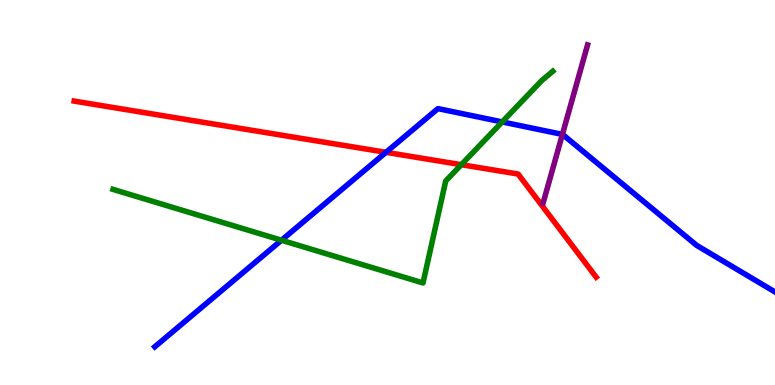[{'lines': ['blue', 'red'], 'intersections': [{'x': 4.98, 'y': 6.04}]}, {'lines': ['green', 'red'], 'intersections': [{'x': 5.95, 'y': 5.72}]}, {'lines': ['purple', 'red'], 'intersections': []}, {'lines': ['blue', 'green'], 'intersections': [{'x': 3.63, 'y': 3.76}, {'x': 6.48, 'y': 6.83}]}, {'lines': ['blue', 'purple'], 'intersections': [{'x': 7.26, 'y': 6.51}]}, {'lines': ['green', 'purple'], 'intersections': []}]